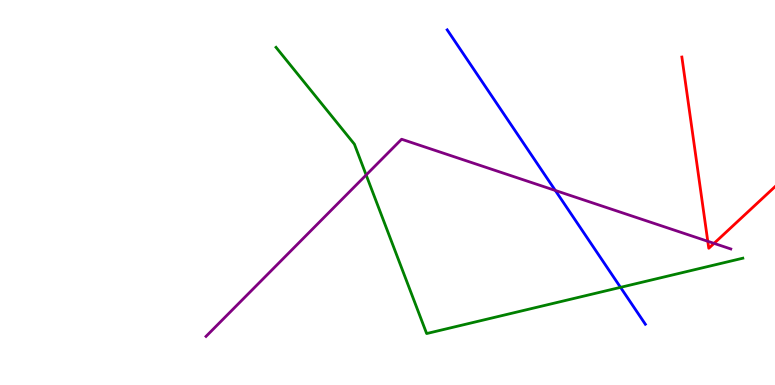[{'lines': ['blue', 'red'], 'intersections': []}, {'lines': ['green', 'red'], 'intersections': []}, {'lines': ['purple', 'red'], 'intersections': [{'x': 9.13, 'y': 3.73}, {'x': 9.21, 'y': 3.68}]}, {'lines': ['blue', 'green'], 'intersections': [{'x': 8.01, 'y': 2.54}]}, {'lines': ['blue', 'purple'], 'intersections': [{'x': 7.17, 'y': 5.05}]}, {'lines': ['green', 'purple'], 'intersections': [{'x': 4.72, 'y': 5.46}]}]